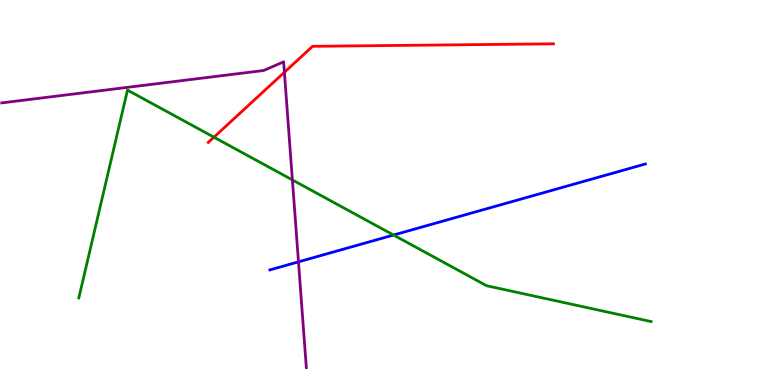[{'lines': ['blue', 'red'], 'intersections': []}, {'lines': ['green', 'red'], 'intersections': [{'x': 2.76, 'y': 6.44}]}, {'lines': ['purple', 'red'], 'intersections': [{'x': 3.67, 'y': 8.12}]}, {'lines': ['blue', 'green'], 'intersections': [{'x': 5.08, 'y': 3.9}]}, {'lines': ['blue', 'purple'], 'intersections': [{'x': 3.85, 'y': 3.2}]}, {'lines': ['green', 'purple'], 'intersections': [{'x': 3.77, 'y': 5.33}]}]